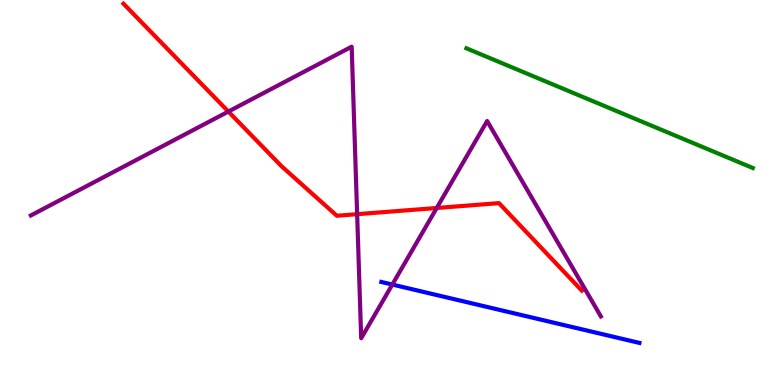[{'lines': ['blue', 'red'], 'intersections': []}, {'lines': ['green', 'red'], 'intersections': []}, {'lines': ['purple', 'red'], 'intersections': [{'x': 2.95, 'y': 7.1}, {'x': 4.61, 'y': 4.44}, {'x': 5.64, 'y': 4.6}]}, {'lines': ['blue', 'green'], 'intersections': []}, {'lines': ['blue', 'purple'], 'intersections': [{'x': 5.06, 'y': 2.61}]}, {'lines': ['green', 'purple'], 'intersections': []}]